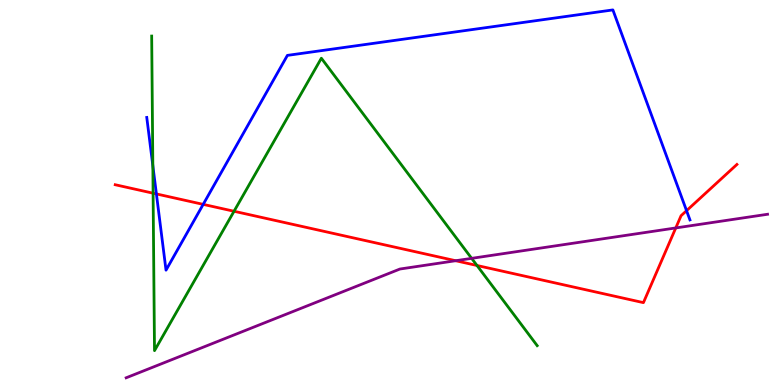[{'lines': ['blue', 'red'], 'intersections': [{'x': 2.02, 'y': 4.96}, {'x': 2.62, 'y': 4.69}, {'x': 8.86, 'y': 4.53}]}, {'lines': ['green', 'red'], 'intersections': [{'x': 1.98, 'y': 4.98}, {'x': 3.02, 'y': 4.51}, {'x': 6.15, 'y': 3.1}]}, {'lines': ['purple', 'red'], 'intersections': [{'x': 5.88, 'y': 3.23}, {'x': 8.72, 'y': 4.08}]}, {'lines': ['blue', 'green'], 'intersections': [{'x': 1.97, 'y': 5.7}]}, {'lines': ['blue', 'purple'], 'intersections': []}, {'lines': ['green', 'purple'], 'intersections': [{'x': 6.09, 'y': 3.29}]}]